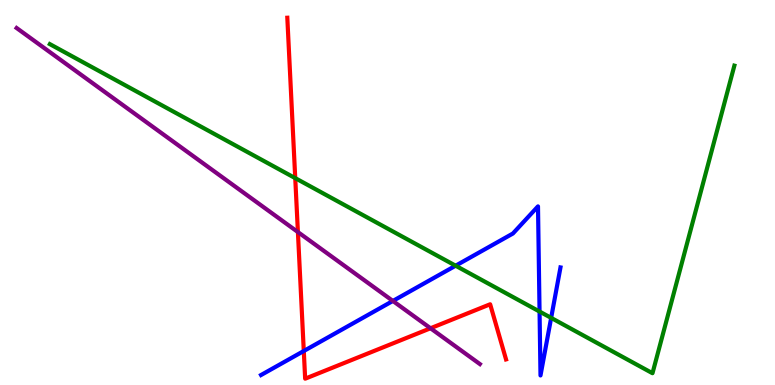[{'lines': ['blue', 'red'], 'intersections': [{'x': 3.92, 'y': 0.883}]}, {'lines': ['green', 'red'], 'intersections': [{'x': 3.81, 'y': 5.37}]}, {'lines': ['purple', 'red'], 'intersections': [{'x': 3.84, 'y': 3.97}, {'x': 5.56, 'y': 1.47}]}, {'lines': ['blue', 'green'], 'intersections': [{'x': 5.88, 'y': 3.1}, {'x': 6.96, 'y': 1.91}, {'x': 7.11, 'y': 1.74}]}, {'lines': ['blue', 'purple'], 'intersections': [{'x': 5.07, 'y': 2.18}]}, {'lines': ['green', 'purple'], 'intersections': []}]